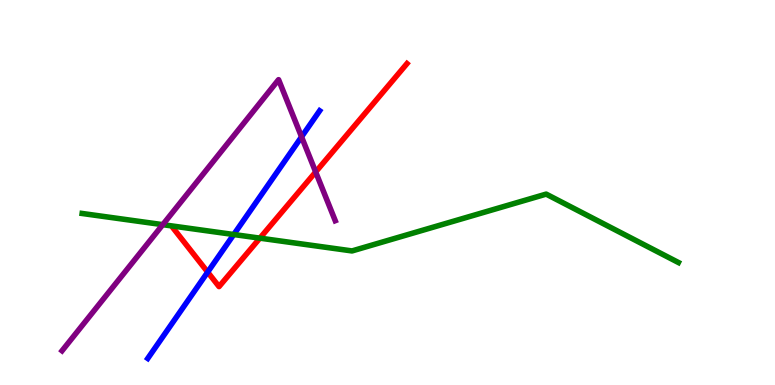[{'lines': ['blue', 'red'], 'intersections': [{'x': 2.68, 'y': 2.93}]}, {'lines': ['green', 'red'], 'intersections': [{'x': 3.35, 'y': 3.81}]}, {'lines': ['purple', 'red'], 'intersections': [{'x': 4.07, 'y': 5.53}]}, {'lines': ['blue', 'green'], 'intersections': [{'x': 3.02, 'y': 3.91}]}, {'lines': ['blue', 'purple'], 'intersections': [{'x': 3.89, 'y': 6.45}]}, {'lines': ['green', 'purple'], 'intersections': [{'x': 2.1, 'y': 4.16}]}]